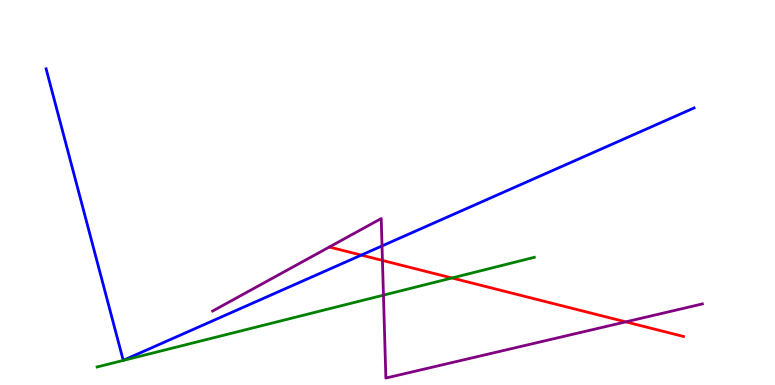[{'lines': ['blue', 'red'], 'intersections': [{'x': 4.66, 'y': 3.37}]}, {'lines': ['green', 'red'], 'intersections': [{'x': 5.83, 'y': 2.78}]}, {'lines': ['purple', 'red'], 'intersections': [{'x': 4.93, 'y': 3.24}, {'x': 8.07, 'y': 1.64}]}, {'lines': ['blue', 'green'], 'intersections': []}, {'lines': ['blue', 'purple'], 'intersections': [{'x': 4.93, 'y': 3.61}]}, {'lines': ['green', 'purple'], 'intersections': [{'x': 4.95, 'y': 2.33}]}]